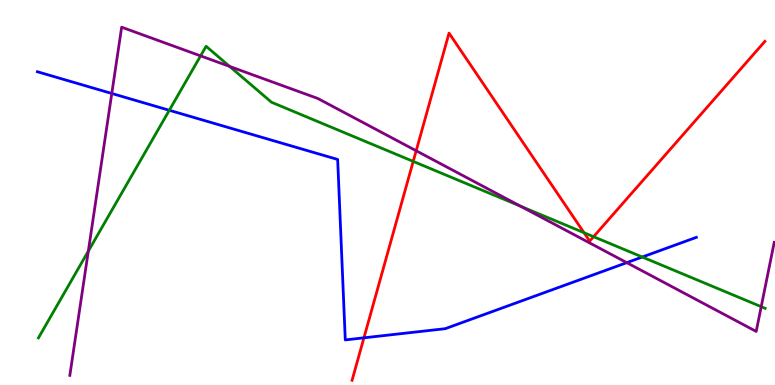[{'lines': ['blue', 'red'], 'intersections': [{'x': 4.7, 'y': 1.23}]}, {'lines': ['green', 'red'], 'intersections': [{'x': 5.33, 'y': 5.81}, {'x': 7.54, 'y': 3.96}, {'x': 7.66, 'y': 3.85}]}, {'lines': ['purple', 'red'], 'intersections': [{'x': 5.37, 'y': 6.08}]}, {'lines': ['blue', 'green'], 'intersections': [{'x': 2.18, 'y': 7.14}, {'x': 8.29, 'y': 3.32}]}, {'lines': ['blue', 'purple'], 'intersections': [{'x': 1.44, 'y': 7.57}, {'x': 8.09, 'y': 3.18}]}, {'lines': ['green', 'purple'], 'intersections': [{'x': 1.14, 'y': 3.48}, {'x': 2.59, 'y': 8.55}, {'x': 2.96, 'y': 8.27}, {'x': 6.72, 'y': 4.64}, {'x': 9.82, 'y': 2.03}]}]